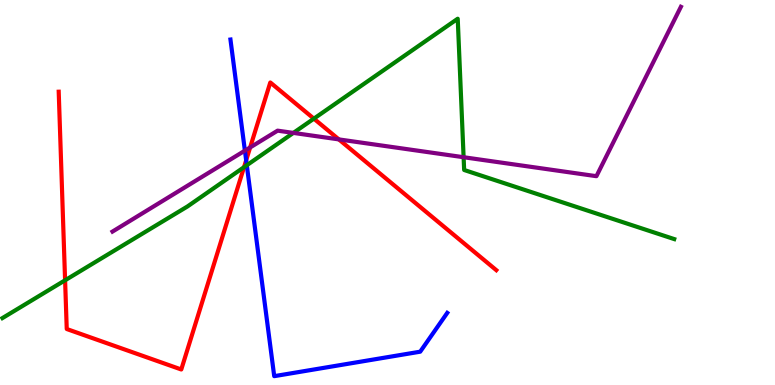[{'lines': ['blue', 'red'], 'intersections': [{'x': 3.18, 'y': 5.84}]}, {'lines': ['green', 'red'], 'intersections': [{'x': 0.84, 'y': 2.72}, {'x': 3.15, 'y': 5.66}, {'x': 4.05, 'y': 6.92}]}, {'lines': ['purple', 'red'], 'intersections': [{'x': 3.23, 'y': 6.17}, {'x': 4.37, 'y': 6.38}]}, {'lines': ['blue', 'green'], 'intersections': [{'x': 3.18, 'y': 5.71}]}, {'lines': ['blue', 'purple'], 'intersections': [{'x': 3.16, 'y': 6.09}]}, {'lines': ['green', 'purple'], 'intersections': [{'x': 3.79, 'y': 6.55}, {'x': 5.98, 'y': 5.92}]}]